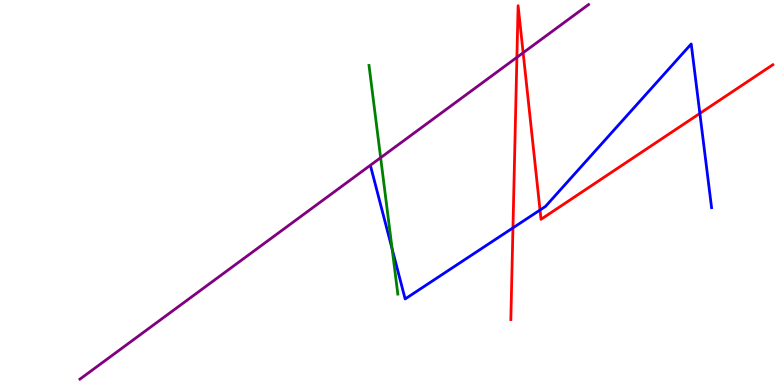[{'lines': ['blue', 'red'], 'intersections': [{'x': 6.62, 'y': 4.08}, {'x': 6.97, 'y': 4.54}, {'x': 9.03, 'y': 7.05}]}, {'lines': ['green', 'red'], 'intersections': []}, {'lines': ['purple', 'red'], 'intersections': [{'x': 6.67, 'y': 8.51}, {'x': 6.75, 'y': 8.63}]}, {'lines': ['blue', 'green'], 'intersections': [{'x': 5.06, 'y': 3.53}]}, {'lines': ['blue', 'purple'], 'intersections': []}, {'lines': ['green', 'purple'], 'intersections': [{'x': 4.91, 'y': 5.9}]}]